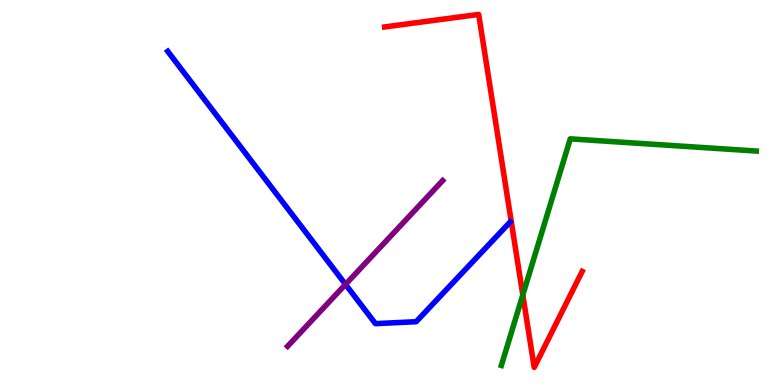[{'lines': ['blue', 'red'], 'intersections': []}, {'lines': ['green', 'red'], 'intersections': [{'x': 6.75, 'y': 2.34}]}, {'lines': ['purple', 'red'], 'intersections': []}, {'lines': ['blue', 'green'], 'intersections': []}, {'lines': ['blue', 'purple'], 'intersections': [{'x': 4.46, 'y': 2.61}]}, {'lines': ['green', 'purple'], 'intersections': []}]